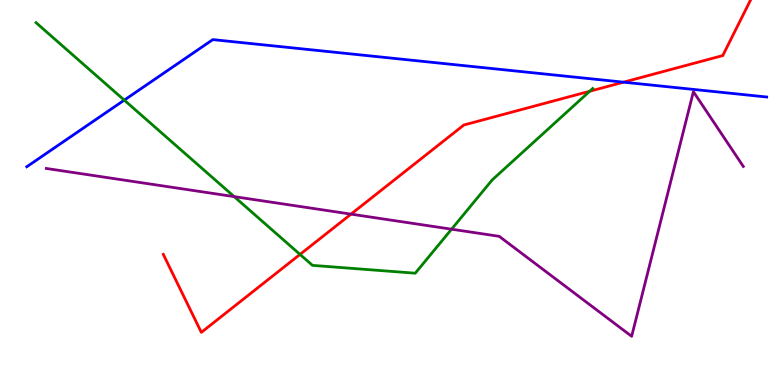[{'lines': ['blue', 'red'], 'intersections': [{'x': 8.05, 'y': 7.87}]}, {'lines': ['green', 'red'], 'intersections': [{'x': 3.87, 'y': 3.39}, {'x': 7.61, 'y': 7.63}]}, {'lines': ['purple', 'red'], 'intersections': [{'x': 4.53, 'y': 4.44}]}, {'lines': ['blue', 'green'], 'intersections': [{'x': 1.6, 'y': 7.4}]}, {'lines': ['blue', 'purple'], 'intersections': []}, {'lines': ['green', 'purple'], 'intersections': [{'x': 3.02, 'y': 4.89}, {'x': 5.83, 'y': 4.05}]}]